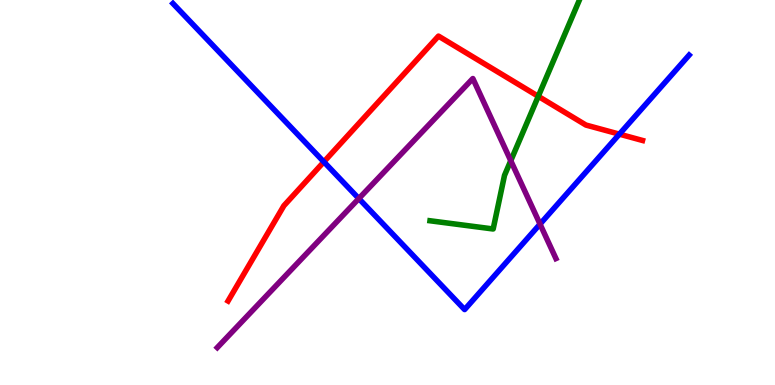[{'lines': ['blue', 'red'], 'intersections': [{'x': 4.18, 'y': 5.8}, {'x': 7.99, 'y': 6.52}]}, {'lines': ['green', 'red'], 'intersections': [{'x': 6.95, 'y': 7.5}]}, {'lines': ['purple', 'red'], 'intersections': []}, {'lines': ['blue', 'green'], 'intersections': []}, {'lines': ['blue', 'purple'], 'intersections': [{'x': 4.63, 'y': 4.84}, {'x': 6.97, 'y': 4.18}]}, {'lines': ['green', 'purple'], 'intersections': [{'x': 6.59, 'y': 5.83}]}]